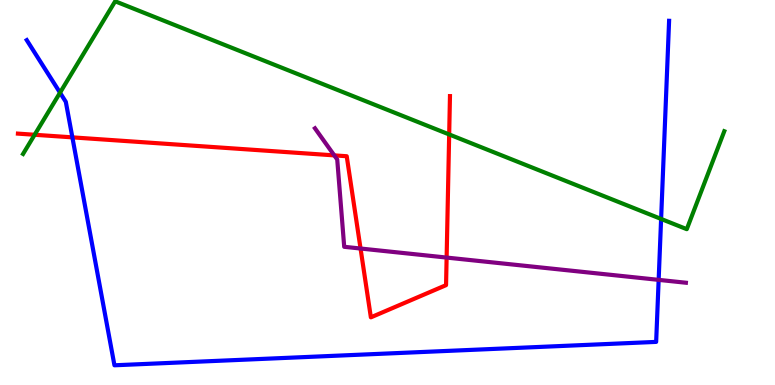[{'lines': ['blue', 'red'], 'intersections': [{'x': 0.934, 'y': 6.43}]}, {'lines': ['green', 'red'], 'intersections': [{'x': 0.447, 'y': 6.5}, {'x': 5.8, 'y': 6.51}]}, {'lines': ['purple', 'red'], 'intersections': [{'x': 4.31, 'y': 5.96}, {'x': 4.65, 'y': 3.54}, {'x': 5.76, 'y': 3.31}]}, {'lines': ['blue', 'green'], 'intersections': [{'x': 0.774, 'y': 7.59}, {'x': 8.53, 'y': 4.31}]}, {'lines': ['blue', 'purple'], 'intersections': [{'x': 8.5, 'y': 2.73}]}, {'lines': ['green', 'purple'], 'intersections': []}]